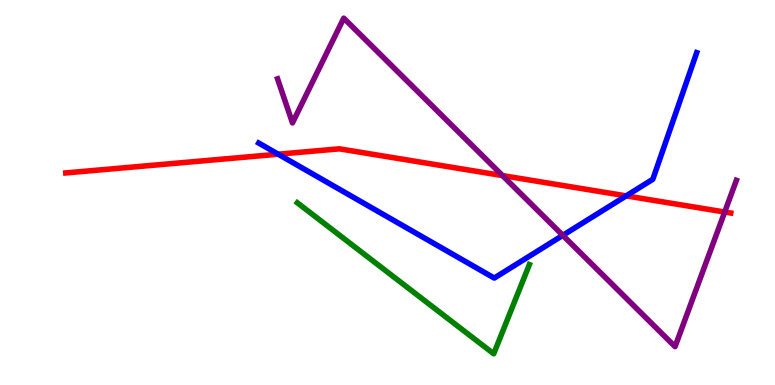[{'lines': ['blue', 'red'], 'intersections': [{'x': 3.59, 'y': 5.99}, {'x': 8.08, 'y': 4.91}]}, {'lines': ['green', 'red'], 'intersections': []}, {'lines': ['purple', 'red'], 'intersections': [{'x': 6.48, 'y': 5.44}, {'x': 9.35, 'y': 4.49}]}, {'lines': ['blue', 'green'], 'intersections': []}, {'lines': ['blue', 'purple'], 'intersections': [{'x': 7.26, 'y': 3.89}]}, {'lines': ['green', 'purple'], 'intersections': []}]